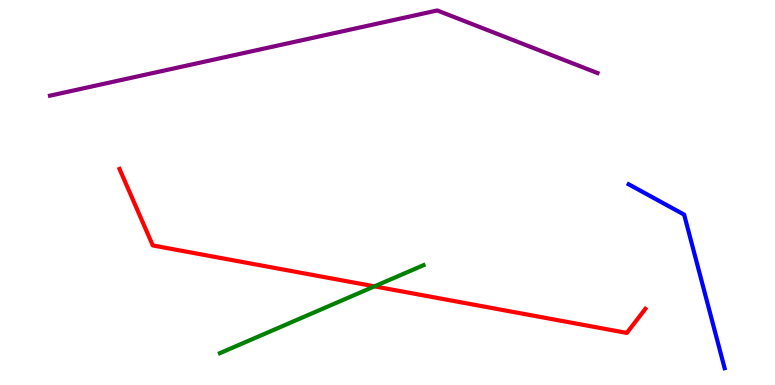[{'lines': ['blue', 'red'], 'intersections': []}, {'lines': ['green', 'red'], 'intersections': [{'x': 4.83, 'y': 2.56}]}, {'lines': ['purple', 'red'], 'intersections': []}, {'lines': ['blue', 'green'], 'intersections': []}, {'lines': ['blue', 'purple'], 'intersections': []}, {'lines': ['green', 'purple'], 'intersections': []}]